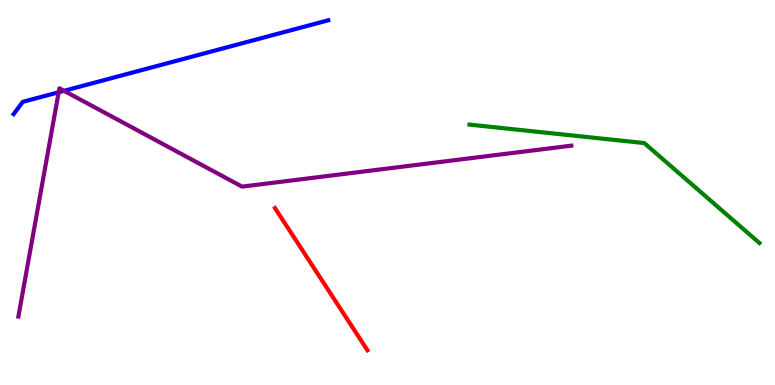[{'lines': ['blue', 'red'], 'intersections': []}, {'lines': ['green', 'red'], 'intersections': []}, {'lines': ['purple', 'red'], 'intersections': []}, {'lines': ['blue', 'green'], 'intersections': []}, {'lines': ['blue', 'purple'], 'intersections': [{'x': 0.757, 'y': 7.6}, {'x': 0.827, 'y': 7.64}]}, {'lines': ['green', 'purple'], 'intersections': []}]